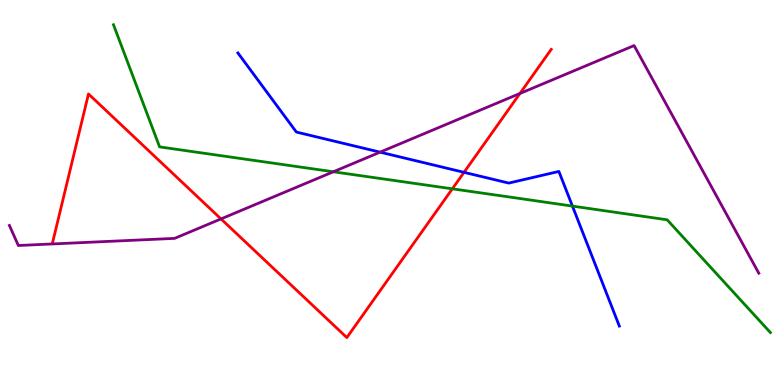[{'lines': ['blue', 'red'], 'intersections': [{'x': 5.99, 'y': 5.52}]}, {'lines': ['green', 'red'], 'intersections': [{'x': 5.84, 'y': 5.1}]}, {'lines': ['purple', 'red'], 'intersections': [{'x': 2.85, 'y': 4.31}, {'x': 6.71, 'y': 7.57}]}, {'lines': ['blue', 'green'], 'intersections': [{'x': 7.39, 'y': 4.65}]}, {'lines': ['blue', 'purple'], 'intersections': [{'x': 4.9, 'y': 6.05}]}, {'lines': ['green', 'purple'], 'intersections': [{'x': 4.3, 'y': 5.54}]}]